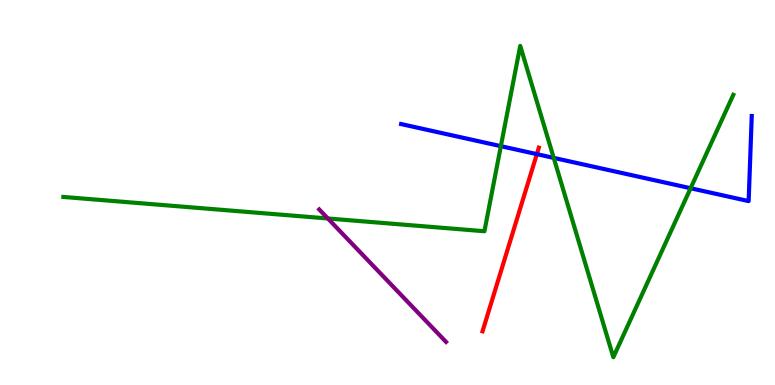[{'lines': ['blue', 'red'], 'intersections': [{'x': 6.93, 'y': 6.0}]}, {'lines': ['green', 'red'], 'intersections': []}, {'lines': ['purple', 'red'], 'intersections': []}, {'lines': ['blue', 'green'], 'intersections': [{'x': 6.46, 'y': 6.2}, {'x': 7.14, 'y': 5.9}, {'x': 8.91, 'y': 5.11}]}, {'lines': ['blue', 'purple'], 'intersections': []}, {'lines': ['green', 'purple'], 'intersections': [{'x': 4.23, 'y': 4.33}]}]